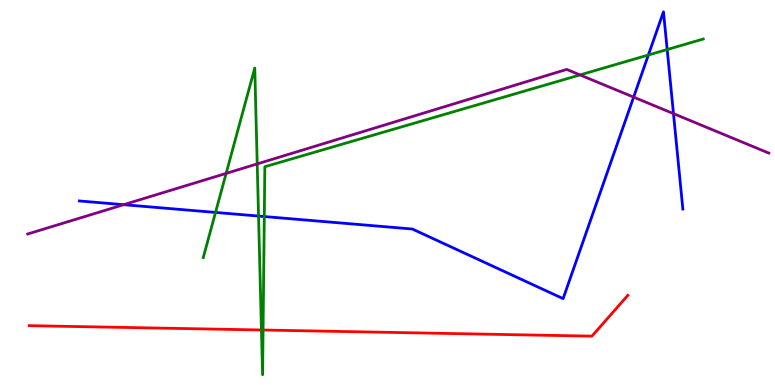[{'lines': ['blue', 'red'], 'intersections': []}, {'lines': ['green', 'red'], 'intersections': [{'x': 3.37, 'y': 1.43}, {'x': 3.39, 'y': 1.43}]}, {'lines': ['purple', 'red'], 'intersections': []}, {'lines': ['blue', 'green'], 'intersections': [{'x': 2.78, 'y': 4.48}, {'x': 3.34, 'y': 4.39}, {'x': 3.41, 'y': 4.38}, {'x': 8.37, 'y': 8.57}, {'x': 8.61, 'y': 8.71}]}, {'lines': ['blue', 'purple'], 'intersections': [{'x': 1.6, 'y': 4.68}, {'x': 8.18, 'y': 7.48}, {'x': 8.69, 'y': 7.05}]}, {'lines': ['green', 'purple'], 'intersections': [{'x': 2.92, 'y': 5.5}, {'x': 3.32, 'y': 5.74}, {'x': 7.48, 'y': 8.05}]}]